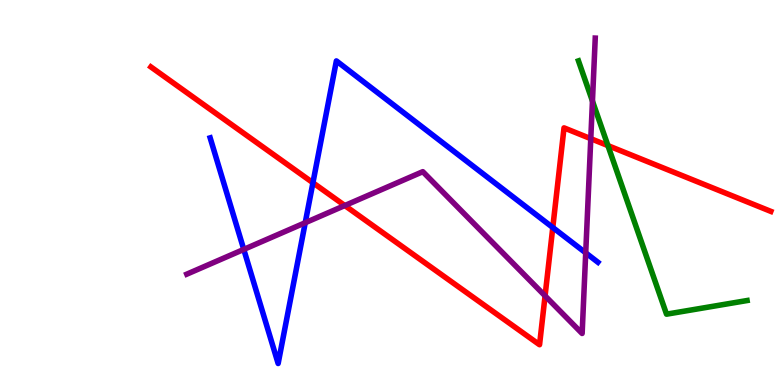[{'lines': ['blue', 'red'], 'intersections': [{'x': 4.04, 'y': 5.25}, {'x': 7.13, 'y': 4.09}]}, {'lines': ['green', 'red'], 'intersections': [{'x': 7.84, 'y': 6.22}]}, {'lines': ['purple', 'red'], 'intersections': [{'x': 4.45, 'y': 4.66}, {'x': 7.03, 'y': 2.32}, {'x': 7.62, 'y': 6.4}]}, {'lines': ['blue', 'green'], 'intersections': []}, {'lines': ['blue', 'purple'], 'intersections': [{'x': 3.15, 'y': 3.52}, {'x': 3.94, 'y': 4.21}, {'x': 7.56, 'y': 3.43}]}, {'lines': ['green', 'purple'], 'intersections': [{'x': 7.64, 'y': 7.37}]}]